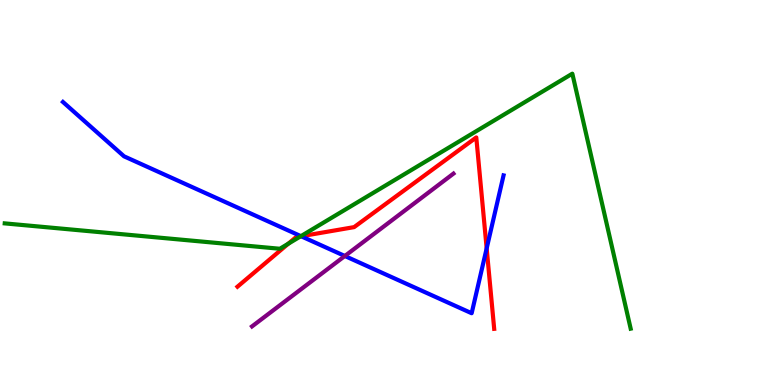[{'lines': ['blue', 'red'], 'intersections': [{'x': 3.89, 'y': 3.86}, {'x': 6.28, 'y': 3.55}]}, {'lines': ['green', 'red'], 'intersections': [{'x': 3.72, 'y': 3.67}, {'x': 3.88, 'y': 3.86}]}, {'lines': ['purple', 'red'], 'intersections': []}, {'lines': ['blue', 'green'], 'intersections': [{'x': 3.88, 'y': 3.87}]}, {'lines': ['blue', 'purple'], 'intersections': [{'x': 4.45, 'y': 3.35}]}, {'lines': ['green', 'purple'], 'intersections': []}]